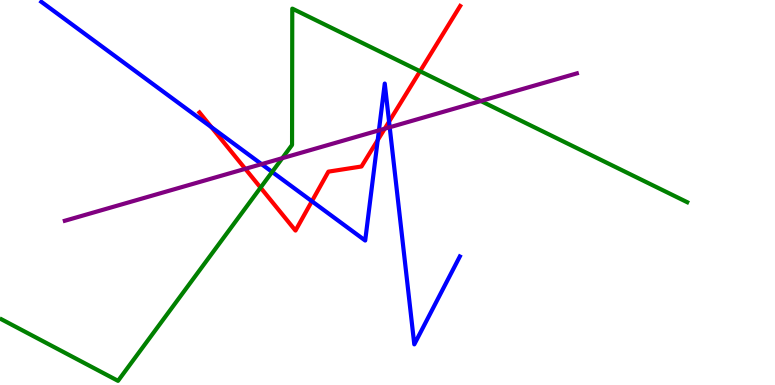[{'lines': ['blue', 'red'], 'intersections': [{'x': 2.73, 'y': 6.7}, {'x': 4.02, 'y': 4.77}, {'x': 4.87, 'y': 6.36}, {'x': 5.02, 'y': 6.84}]}, {'lines': ['green', 'red'], 'intersections': [{'x': 3.36, 'y': 5.13}, {'x': 5.42, 'y': 8.15}]}, {'lines': ['purple', 'red'], 'intersections': [{'x': 3.16, 'y': 5.61}, {'x': 4.96, 'y': 6.66}]}, {'lines': ['blue', 'green'], 'intersections': [{'x': 3.51, 'y': 5.53}]}, {'lines': ['blue', 'purple'], 'intersections': [{'x': 3.37, 'y': 5.74}, {'x': 4.89, 'y': 6.61}, {'x': 5.03, 'y': 6.69}]}, {'lines': ['green', 'purple'], 'intersections': [{'x': 3.64, 'y': 5.89}, {'x': 6.2, 'y': 7.38}]}]